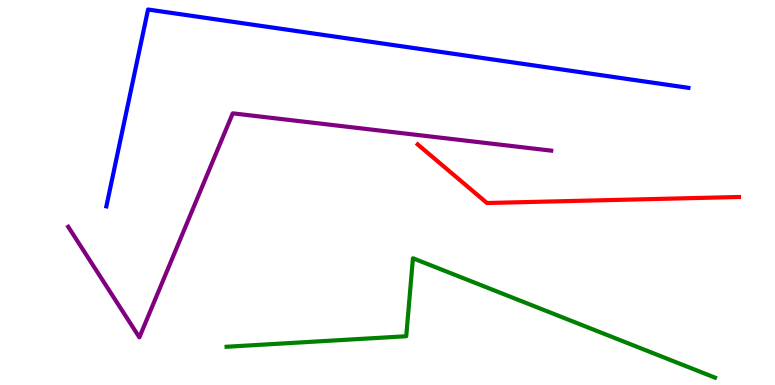[{'lines': ['blue', 'red'], 'intersections': []}, {'lines': ['green', 'red'], 'intersections': []}, {'lines': ['purple', 'red'], 'intersections': []}, {'lines': ['blue', 'green'], 'intersections': []}, {'lines': ['blue', 'purple'], 'intersections': []}, {'lines': ['green', 'purple'], 'intersections': []}]